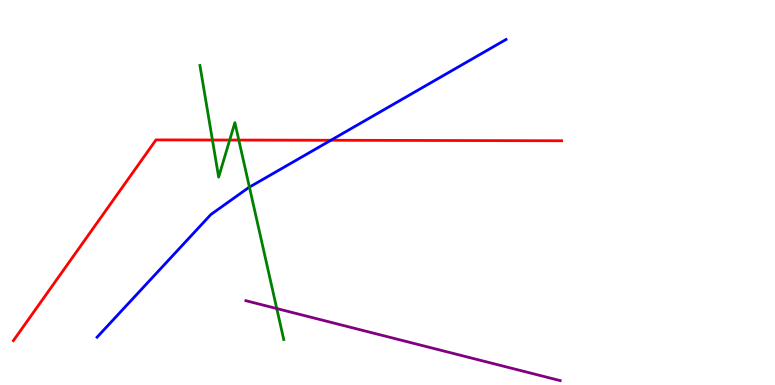[{'lines': ['blue', 'red'], 'intersections': [{'x': 4.27, 'y': 6.36}]}, {'lines': ['green', 'red'], 'intersections': [{'x': 2.74, 'y': 6.36}, {'x': 2.96, 'y': 6.36}, {'x': 3.08, 'y': 6.36}]}, {'lines': ['purple', 'red'], 'intersections': []}, {'lines': ['blue', 'green'], 'intersections': [{'x': 3.22, 'y': 5.14}]}, {'lines': ['blue', 'purple'], 'intersections': []}, {'lines': ['green', 'purple'], 'intersections': [{'x': 3.57, 'y': 1.99}]}]